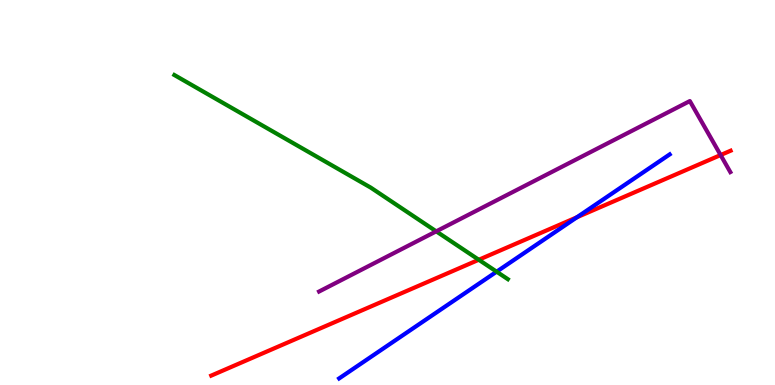[{'lines': ['blue', 'red'], 'intersections': [{'x': 7.44, 'y': 4.36}]}, {'lines': ['green', 'red'], 'intersections': [{'x': 6.18, 'y': 3.25}]}, {'lines': ['purple', 'red'], 'intersections': [{'x': 9.3, 'y': 5.97}]}, {'lines': ['blue', 'green'], 'intersections': [{'x': 6.41, 'y': 2.94}]}, {'lines': ['blue', 'purple'], 'intersections': []}, {'lines': ['green', 'purple'], 'intersections': [{'x': 5.63, 'y': 3.99}]}]